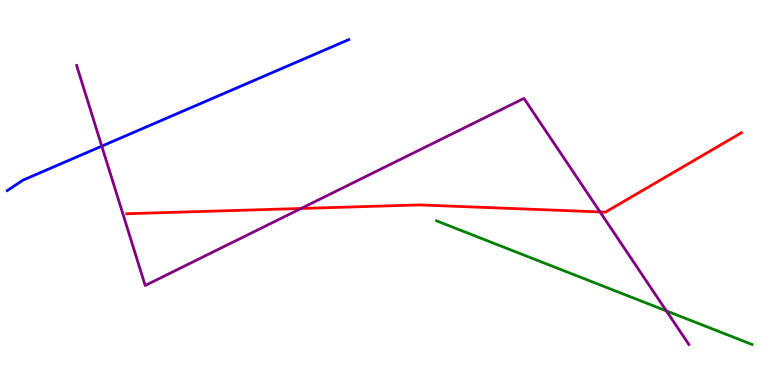[{'lines': ['blue', 'red'], 'intersections': []}, {'lines': ['green', 'red'], 'intersections': []}, {'lines': ['purple', 'red'], 'intersections': [{'x': 3.89, 'y': 4.58}, {'x': 7.74, 'y': 4.5}]}, {'lines': ['blue', 'green'], 'intersections': []}, {'lines': ['blue', 'purple'], 'intersections': [{'x': 1.31, 'y': 6.2}]}, {'lines': ['green', 'purple'], 'intersections': [{'x': 8.6, 'y': 1.92}]}]